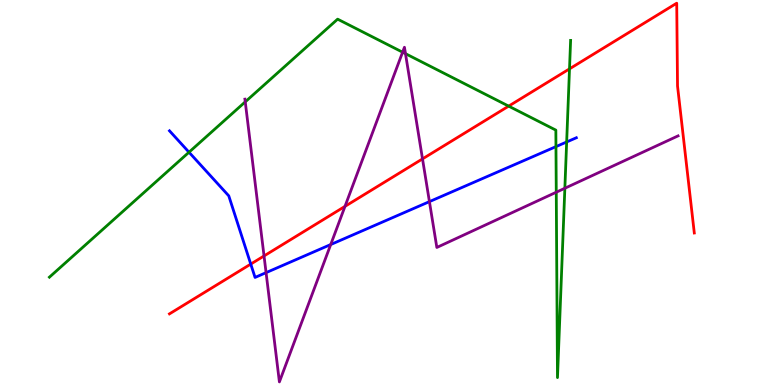[{'lines': ['blue', 'red'], 'intersections': [{'x': 3.24, 'y': 3.14}]}, {'lines': ['green', 'red'], 'intersections': [{'x': 6.56, 'y': 7.24}, {'x': 7.35, 'y': 8.21}]}, {'lines': ['purple', 'red'], 'intersections': [{'x': 3.41, 'y': 3.35}, {'x': 4.45, 'y': 4.64}, {'x': 5.45, 'y': 5.87}]}, {'lines': ['blue', 'green'], 'intersections': [{'x': 2.44, 'y': 6.05}, {'x': 7.17, 'y': 6.19}, {'x': 7.31, 'y': 6.31}]}, {'lines': ['blue', 'purple'], 'intersections': [{'x': 3.43, 'y': 2.92}, {'x': 4.27, 'y': 3.65}, {'x': 5.54, 'y': 4.76}]}, {'lines': ['green', 'purple'], 'intersections': [{'x': 3.16, 'y': 7.35}, {'x': 5.19, 'y': 8.64}, {'x': 5.23, 'y': 8.61}, {'x': 7.18, 'y': 5.01}, {'x': 7.29, 'y': 5.11}]}]